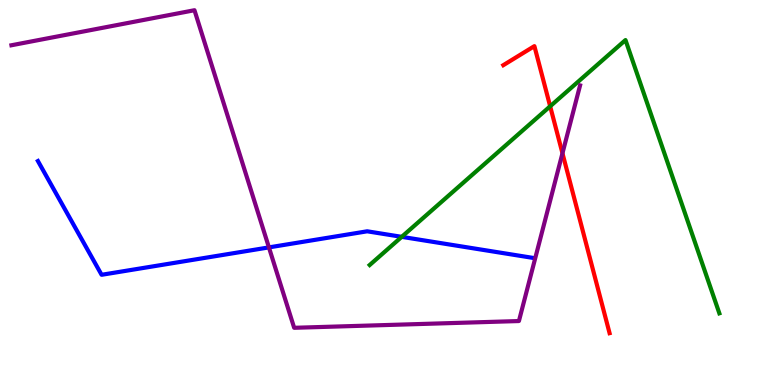[{'lines': ['blue', 'red'], 'intersections': []}, {'lines': ['green', 'red'], 'intersections': [{'x': 7.1, 'y': 7.24}]}, {'lines': ['purple', 'red'], 'intersections': [{'x': 7.26, 'y': 6.02}]}, {'lines': ['blue', 'green'], 'intersections': [{'x': 5.18, 'y': 3.85}]}, {'lines': ['blue', 'purple'], 'intersections': [{'x': 3.47, 'y': 3.57}]}, {'lines': ['green', 'purple'], 'intersections': []}]